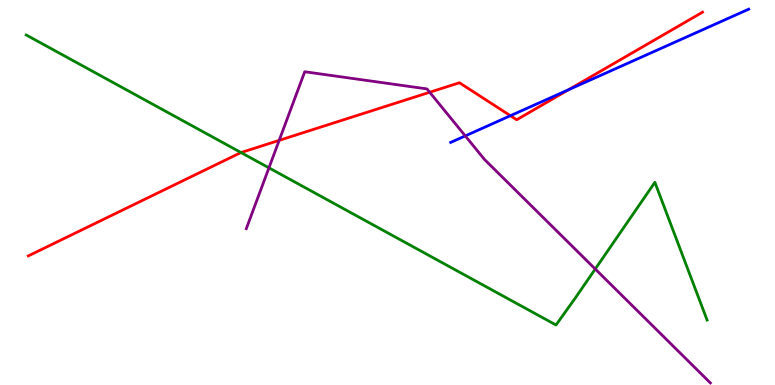[{'lines': ['blue', 'red'], 'intersections': [{'x': 6.59, 'y': 6.99}, {'x': 7.34, 'y': 7.67}]}, {'lines': ['green', 'red'], 'intersections': [{'x': 3.11, 'y': 6.04}]}, {'lines': ['purple', 'red'], 'intersections': [{'x': 3.6, 'y': 6.35}, {'x': 5.54, 'y': 7.6}]}, {'lines': ['blue', 'green'], 'intersections': []}, {'lines': ['blue', 'purple'], 'intersections': [{'x': 6.0, 'y': 6.47}]}, {'lines': ['green', 'purple'], 'intersections': [{'x': 3.47, 'y': 5.64}, {'x': 7.68, 'y': 3.01}]}]